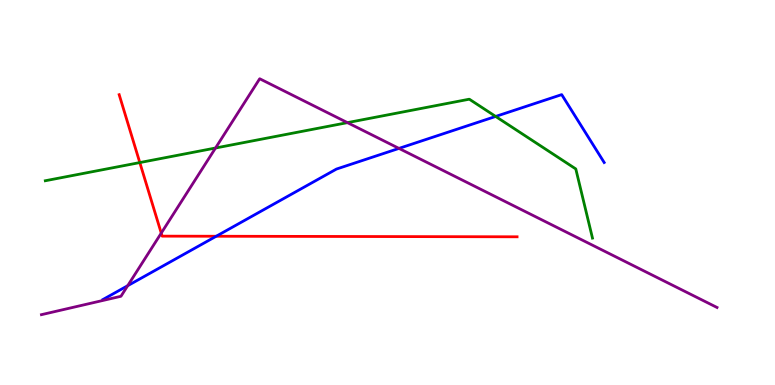[{'lines': ['blue', 'red'], 'intersections': [{'x': 2.79, 'y': 3.86}]}, {'lines': ['green', 'red'], 'intersections': [{'x': 1.8, 'y': 5.78}]}, {'lines': ['purple', 'red'], 'intersections': [{'x': 2.08, 'y': 3.95}]}, {'lines': ['blue', 'green'], 'intersections': [{'x': 6.4, 'y': 6.98}]}, {'lines': ['blue', 'purple'], 'intersections': [{'x': 1.65, 'y': 2.58}, {'x': 5.15, 'y': 6.15}]}, {'lines': ['green', 'purple'], 'intersections': [{'x': 2.78, 'y': 6.16}, {'x': 4.48, 'y': 6.81}]}]